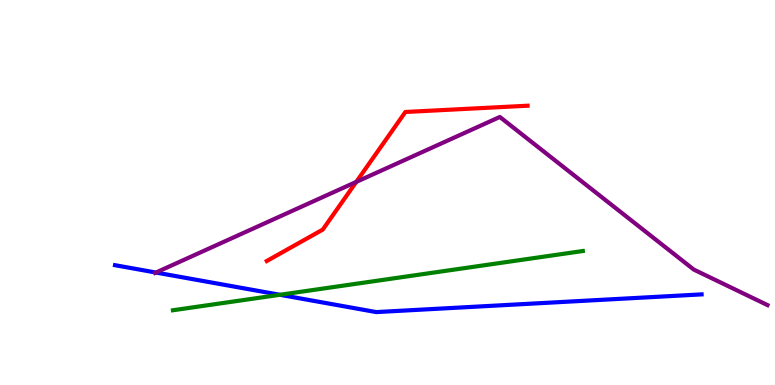[{'lines': ['blue', 'red'], 'intersections': []}, {'lines': ['green', 'red'], 'intersections': []}, {'lines': ['purple', 'red'], 'intersections': [{'x': 4.6, 'y': 5.28}]}, {'lines': ['blue', 'green'], 'intersections': [{'x': 3.61, 'y': 2.34}]}, {'lines': ['blue', 'purple'], 'intersections': [{'x': 2.01, 'y': 2.92}]}, {'lines': ['green', 'purple'], 'intersections': []}]